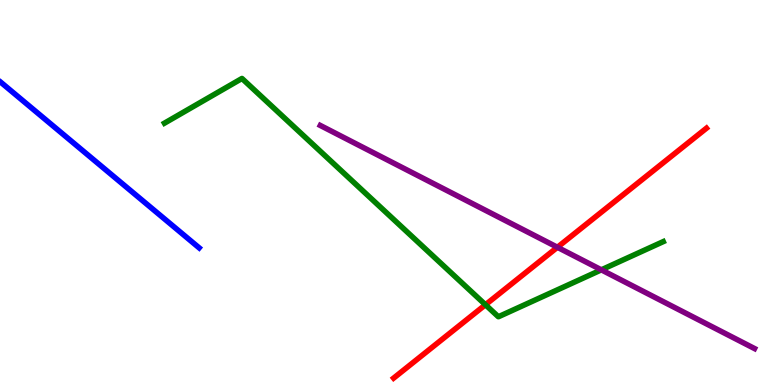[{'lines': ['blue', 'red'], 'intersections': []}, {'lines': ['green', 'red'], 'intersections': [{'x': 6.26, 'y': 2.08}]}, {'lines': ['purple', 'red'], 'intersections': [{'x': 7.19, 'y': 3.58}]}, {'lines': ['blue', 'green'], 'intersections': []}, {'lines': ['blue', 'purple'], 'intersections': []}, {'lines': ['green', 'purple'], 'intersections': [{'x': 7.76, 'y': 2.99}]}]